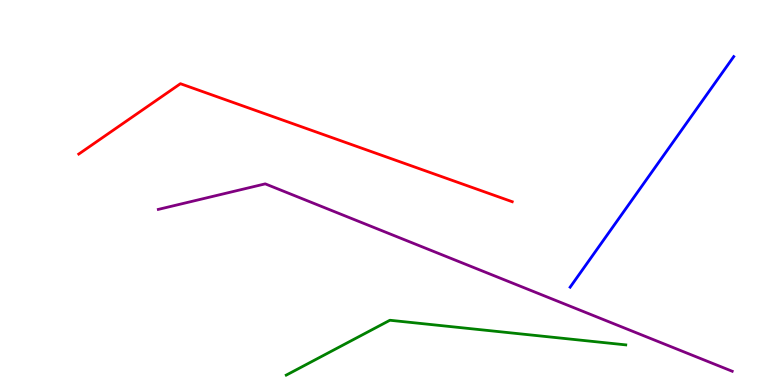[{'lines': ['blue', 'red'], 'intersections': []}, {'lines': ['green', 'red'], 'intersections': []}, {'lines': ['purple', 'red'], 'intersections': []}, {'lines': ['blue', 'green'], 'intersections': []}, {'lines': ['blue', 'purple'], 'intersections': []}, {'lines': ['green', 'purple'], 'intersections': []}]